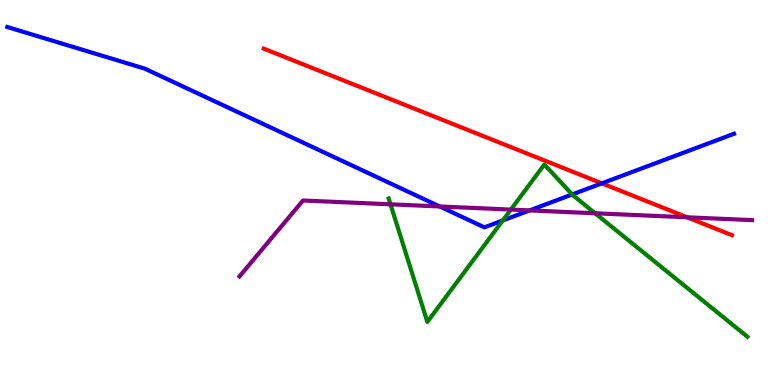[{'lines': ['blue', 'red'], 'intersections': [{'x': 7.77, 'y': 5.24}]}, {'lines': ['green', 'red'], 'intersections': []}, {'lines': ['purple', 'red'], 'intersections': [{'x': 8.87, 'y': 4.36}]}, {'lines': ['blue', 'green'], 'intersections': [{'x': 6.49, 'y': 4.27}, {'x': 7.38, 'y': 4.95}]}, {'lines': ['blue', 'purple'], 'intersections': [{'x': 5.67, 'y': 4.64}, {'x': 6.83, 'y': 4.53}]}, {'lines': ['green', 'purple'], 'intersections': [{'x': 5.04, 'y': 4.69}, {'x': 6.59, 'y': 4.56}, {'x': 7.68, 'y': 4.46}]}]